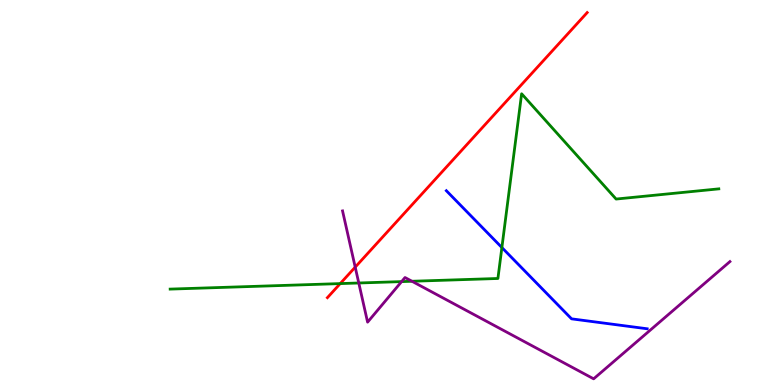[{'lines': ['blue', 'red'], 'intersections': []}, {'lines': ['green', 'red'], 'intersections': [{'x': 4.39, 'y': 2.63}]}, {'lines': ['purple', 'red'], 'intersections': [{'x': 4.58, 'y': 3.06}]}, {'lines': ['blue', 'green'], 'intersections': [{'x': 6.48, 'y': 3.57}]}, {'lines': ['blue', 'purple'], 'intersections': []}, {'lines': ['green', 'purple'], 'intersections': [{'x': 4.63, 'y': 2.65}, {'x': 5.18, 'y': 2.69}, {'x': 5.32, 'y': 2.69}]}]